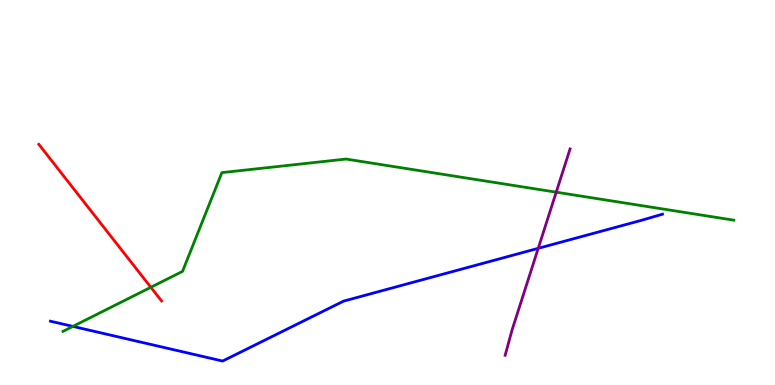[{'lines': ['blue', 'red'], 'intersections': []}, {'lines': ['green', 'red'], 'intersections': [{'x': 1.95, 'y': 2.54}]}, {'lines': ['purple', 'red'], 'intersections': []}, {'lines': ['blue', 'green'], 'intersections': [{'x': 0.941, 'y': 1.52}]}, {'lines': ['blue', 'purple'], 'intersections': [{'x': 6.94, 'y': 3.55}]}, {'lines': ['green', 'purple'], 'intersections': [{'x': 7.18, 'y': 5.01}]}]